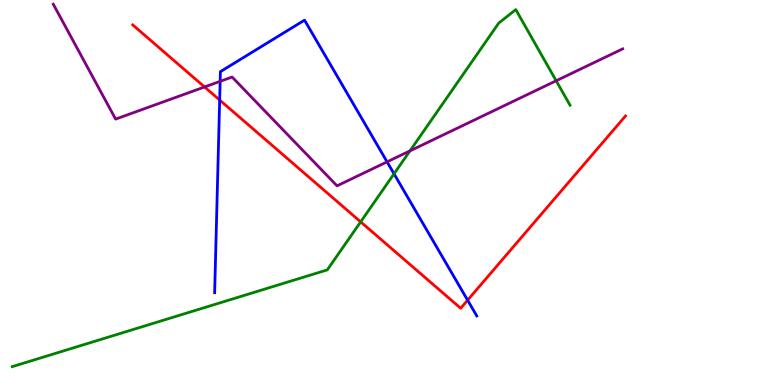[{'lines': ['blue', 'red'], 'intersections': [{'x': 2.83, 'y': 7.4}, {'x': 6.03, 'y': 2.2}]}, {'lines': ['green', 'red'], 'intersections': [{'x': 4.65, 'y': 4.24}]}, {'lines': ['purple', 'red'], 'intersections': [{'x': 2.64, 'y': 7.74}]}, {'lines': ['blue', 'green'], 'intersections': [{'x': 5.08, 'y': 5.49}]}, {'lines': ['blue', 'purple'], 'intersections': [{'x': 2.84, 'y': 7.89}, {'x': 4.99, 'y': 5.8}]}, {'lines': ['green', 'purple'], 'intersections': [{'x': 5.29, 'y': 6.08}, {'x': 7.18, 'y': 7.9}]}]